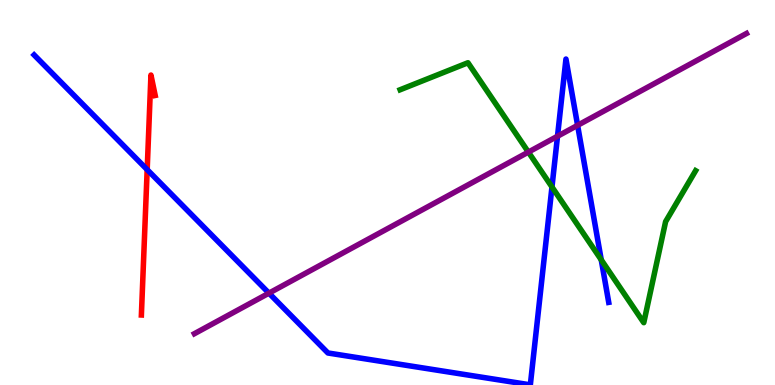[{'lines': ['blue', 'red'], 'intersections': [{'x': 1.9, 'y': 5.59}]}, {'lines': ['green', 'red'], 'intersections': []}, {'lines': ['purple', 'red'], 'intersections': []}, {'lines': ['blue', 'green'], 'intersections': [{'x': 7.12, 'y': 5.14}, {'x': 7.76, 'y': 3.25}]}, {'lines': ['blue', 'purple'], 'intersections': [{'x': 3.47, 'y': 2.39}, {'x': 7.19, 'y': 6.46}, {'x': 7.45, 'y': 6.74}]}, {'lines': ['green', 'purple'], 'intersections': [{'x': 6.82, 'y': 6.05}]}]